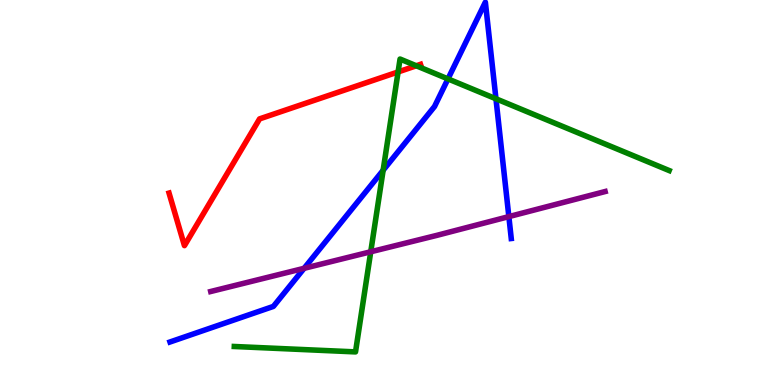[{'lines': ['blue', 'red'], 'intersections': []}, {'lines': ['green', 'red'], 'intersections': [{'x': 5.14, 'y': 8.13}, {'x': 5.37, 'y': 8.29}]}, {'lines': ['purple', 'red'], 'intersections': []}, {'lines': ['blue', 'green'], 'intersections': [{'x': 4.94, 'y': 5.58}, {'x': 5.78, 'y': 7.95}, {'x': 6.4, 'y': 7.43}]}, {'lines': ['blue', 'purple'], 'intersections': [{'x': 3.92, 'y': 3.03}, {'x': 6.57, 'y': 4.37}]}, {'lines': ['green', 'purple'], 'intersections': [{'x': 4.78, 'y': 3.46}]}]